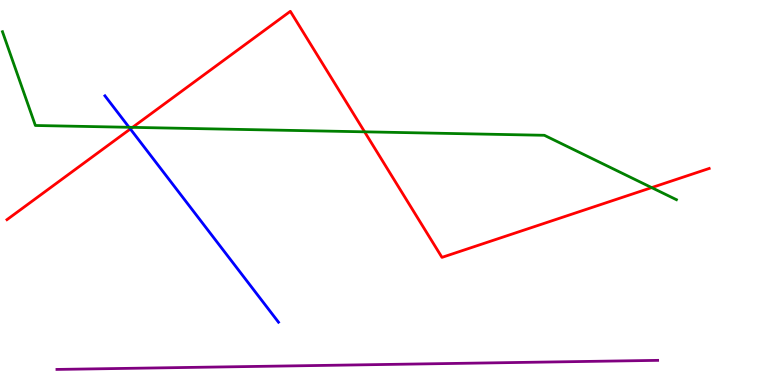[{'lines': ['blue', 'red'], 'intersections': [{'x': 1.68, 'y': 6.65}]}, {'lines': ['green', 'red'], 'intersections': [{'x': 1.71, 'y': 6.69}, {'x': 4.7, 'y': 6.58}, {'x': 8.41, 'y': 5.13}]}, {'lines': ['purple', 'red'], 'intersections': []}, {'lines': ['blue', 'green'], 'intersections': [{'x': 1.67, 'y': 6.69}]}, {'lines': ['blue', 'purple'], 'intersections': []}, {'lines': ['green', 'purple'], 'intersections': []}]